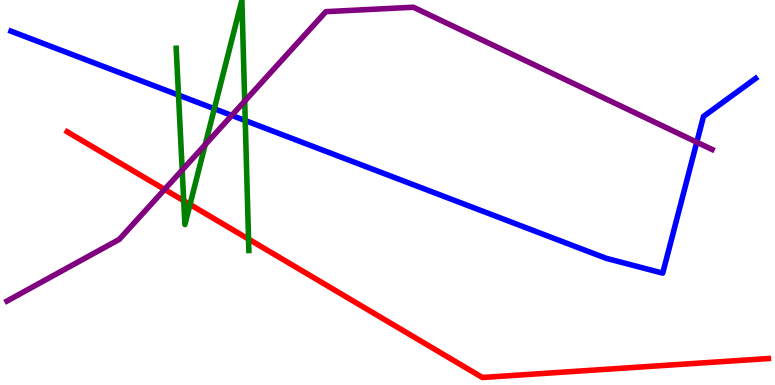[{'lines': ['blue', 'red'], 'intersections': []}, {'lines': ['green', 'red'], 'intersections': [{'x': 2.37, 'y': 4.79}, {'x': 2.45, 'y': 4.69}, {'x': 3.21, 'y': 3.79}]}, {'lines': ['purple', 'red'], 'intersections': [{'x': 2.12, 'y': 5.08}]}, {'lines': ['blue', 'green'], 'intersections': [{'x': 2.3, 'y': 7.53}, {'x': 2.77, 'y': 7.18}, {'x': 3.16, 'y': 6.87}]}, {'lines': ['blue', 'purple'], 'intersections': [{'x': 2.99, 'y': 7.0}, {'x': 8.99, 'y': 6.31}]}, {'lines': ['green', 'purple'], 'intersections': [{'x': 2.35, 'y': 5.58}, {'x': 2.65, 'y': 6.24}, {'x': 3.16, 'y': 7.37}]}]